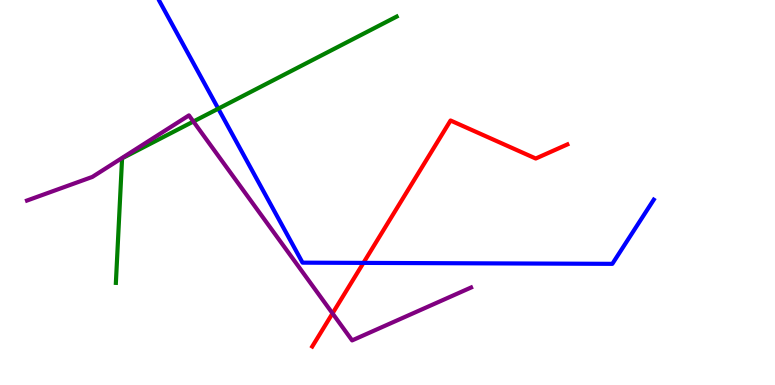[{'lines': ['blue', 'red'], 'intersections': [{'x': 4.69, 'y': 3.17}]}, {'lines': ['green', 'red'], 'intersections': []}, {'lines': ['purple', 'red'], 'intersections': [{'x': 4.29, 'y': 1.86}]}, {'lines': ['blue', 'green'], 'intersections': [{'x': 2.82, 'y': 7.18}]}, {'lines': ['blue', 'purple'], 'intersections': []}, {'lines': ['green', 'purple'], 'intersections': [{'x': 2.5, 'y': 6.84}]}]